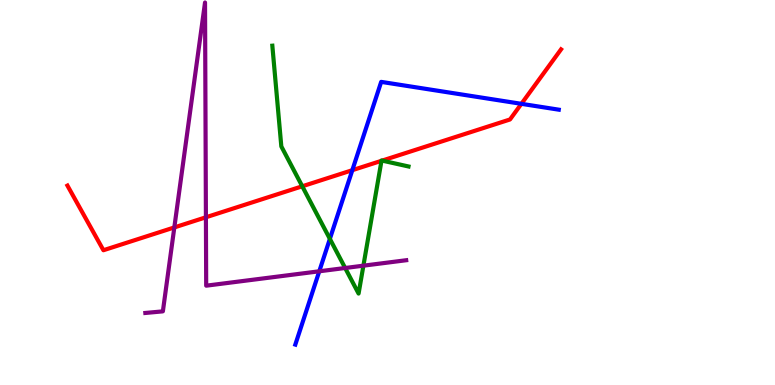[{'lines': ['blue', 'red'], 'intersections': [{'x': 4.55, 'y': 5.58}, {'x': 6.73, 'y': 7.3}]}, {'lines': ['green', 'red'], 'intersections': [{'x': 3.9, 'y': 5.16}, {'x': 4.92, 'y': 5.82}, {'x': 4.93, 'y': 5.83}]}, {'lines': ['purple', 'red'], 'intersections': [{'x': 2.25, 'y': 4.09}, {'x': 2.66, 'y': 4.36}]}, {'lines': ['blue', 'green'], 'intersections': [{'x': 4.26, 'y': 3.8}]}, {'lines': ['blue', 'purple'], 'intersections': [{'x': 4.12, 'y': 2.95}]}, {'lines': ['green', 'purple'], 'intersections': [{'x': 4.45, 'y': 3.04}, {'x': 4.69, 'y': 3.1}]}]